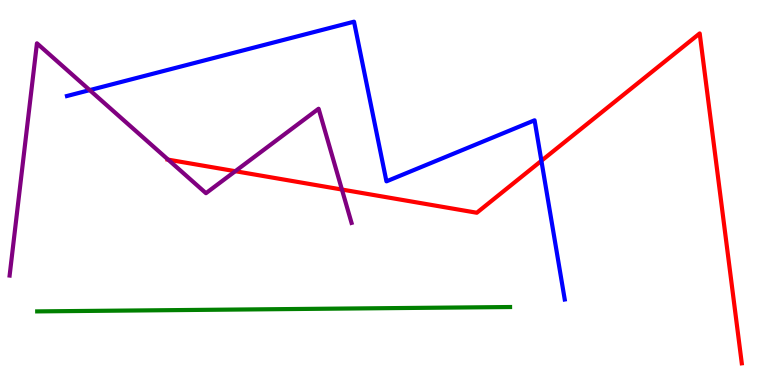[{'lines': ['blue', 'red'], 'intersections': [{'x': 6.99, 'y': 5.82}]}, {'lines': ['green', 'red'], 'intersections': []}, {'lines': ['purple', 'red'], 'intersections': [{'x': 2.17, 'y': 5.85}, {'x': 3.04, 'y': 5.55}, {'x': 4.41, 'y': 5.08}]}, {'lines': ['blue', 'green'], 'intersections': []}, {'lines': ['blue', 'purple'], 'intersections': [{'x': 1.16, 'y': 7.66}]}, {'lines': ['green', 'purple'], 'intersections': []}]